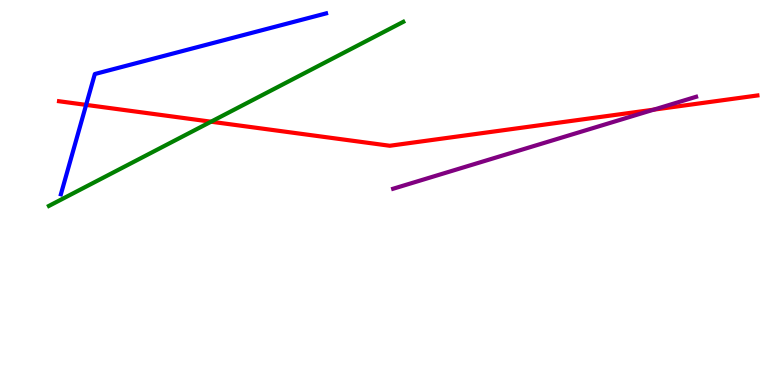[{'lines': ['blue', 'red'], 'intersections': [{'x': 1.11, 'y': 7.28}]}, {'lines': ['green', 'red'], 'intersections': [{'x': 2.72, 'y': 6.84}]}, {'lines': ['purple', 'red'], 'intersections': [{'x': 8.44, 'y': 7.15}]}, {'lines': ['blue', 'green'], 'intersections': []}, {'lines': ['blue', 'purple'], 'intersections': []}, {'lines': ['green', 'purple'], 'intersections': []}]